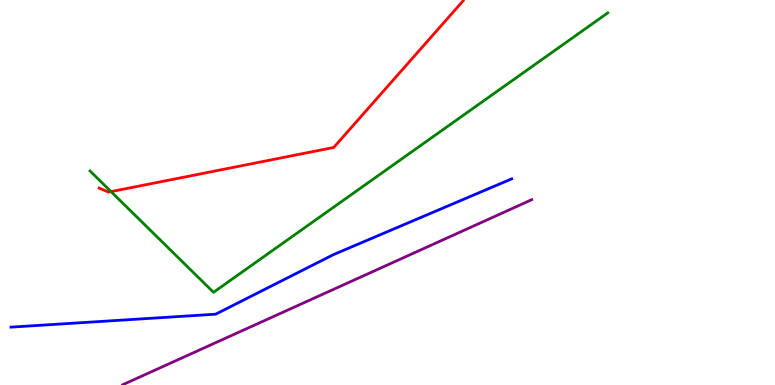[{'lines': ['blue', 'red'], 'intersections': []}, {'lines': ['green', 'red'], 'intersections': [{'x': 1.43, 'y': 5.02}]}, {'lines': ['purple', 'red'], 'intersections': []}, {'lines': ['blue', 'green'], 'intersections': []}, {'lines': ['blue', 'purple'], 'intersections': []}, {'lines': ['green', 'purple'], 'intersections': []}]